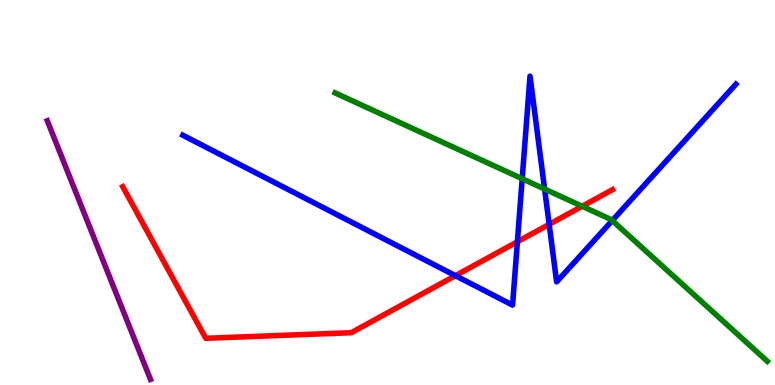[{'lines': ['blue', 'red'], 'intersections': [{'x': 5.88, 'y': 2.84}, {'x': 6.68, 'y': 3.72}, {'x': 7.09, 'y': 4.17}]}, {'lines': ['green', 'red'], 'intersections': [{'x': 7.51, 'y': 4.64}]}, {'lines': ['purple', 'red'], 'intersections': []}, {'lines': ['blue', 'green'], 'intersections': [{'x': 6.74, 'y': 5.36}, {'x': 7.03, 'y': 5.09}, {'x': 7.9, 'y': 4.27}]}, {'lines': ['blue', 'purple'], 'intersections': []}, {'lines': ['green', 'purple'], 'intersections': []}]